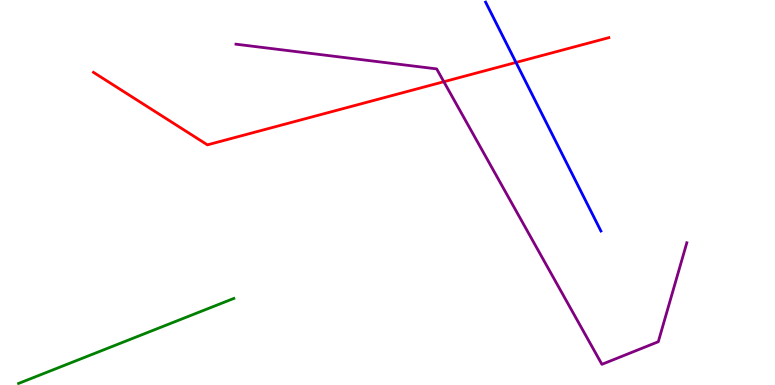[{'lines': ['blue', 'red'], 'intersections': [{'x': 6.66, 'y': 8.38}]}, {'lines': ['green', 'red'], 'intersections': []}, {'lines': ['purple', 'red'], 'intersections': [{'x': 5.73, 'y': 7.88}]}, {'lines': ['blue', 'green'], 'intersections': []}, {'lines': ['blue', 'purple'], 'intersections': []}, {'lines': ['green', 'purple'], 'intersections': []}]